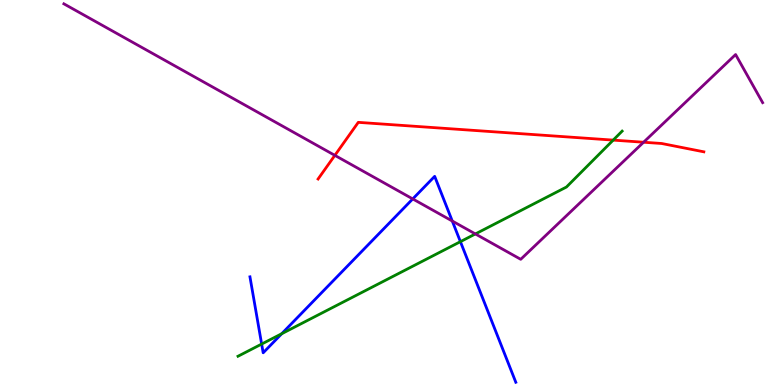[{'lines': ['blue', 'red'], 'intersections': []}, {'lines': ['green', 'red'], 'intersections': [{'x': 7.91, 'y': 6.36}]}, {'lines': ['purple', 'red'], 'intersections': [{'x': 4.32, 'y': 5.96}, {'x': 8.3, 'y': 6.31}]}, {'lines': ['blue', 'green'], 'intersections': [{'x': 3.38, 'y': 1.06}, {'x': 3.64, 'y': 1.33}, {'x': 5.94, 'y': 3.72}]}, {'lines': ['blue', 'purple'], 'intersections': [{'x': 5.33, 'y': 4.83}, {'x': 5.84, 'y': 4.26}]}, {'lines': ['green', 'purple'], 'intersections': [{'x': 6.13, 'y': 3.92}]}]